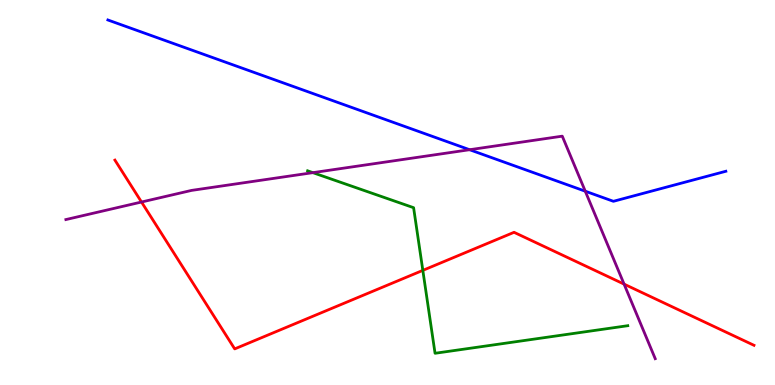[{'lines': ['blue', 'red'], 'intersections': []}, {'lines': ['green', 'red'], 'intersections': [{'x': 5.46, 'y': 2.98}]}, {'lines': ['purple', 'red'], 'intersections': [{'x': 1.83, 'y': 4.75}, {'x': 8.05, 'y': 2.62}]}, {'lines': ['blue', 'green'], 'intersections': []}, {'lines': ['blue', 'purple'], 'intersections': [{'x': 6.06, 'y': 6.11}, {'x': 7.55, 'y': 5.03}]}, {'lines': ['green', 'purple'], 'intersections': [{'x': 4.04, 'y': 5.52}]}]